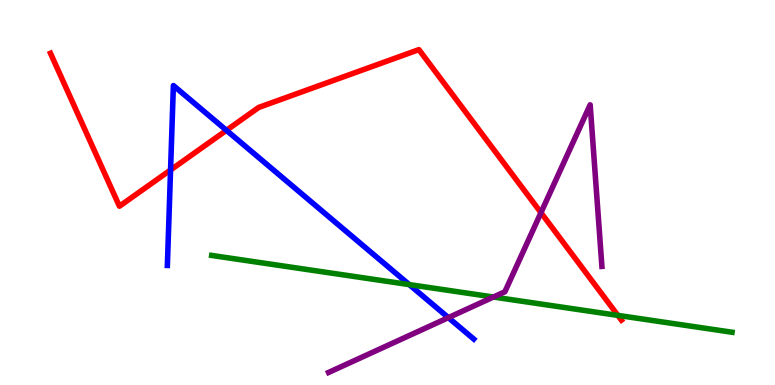[{'lines': ['blue', 'red'], 'intersections': [{'x': 2.2, 'y': 5.59}, {'x': 2.92, 'y': 6.61}]}, {'lines': ['green', 'red'], 'intersections': [{'x': 7.97, 'y': 1.81}]}, {'lines': ['purple', 'red'], 'intersections': [{'x': 6.98, 'y': 4.48}]}, {'lines': ['blue', 'green'], 'intersections': [{'x': 5.28, 'y': 2.61}]}, {'lines': ['blue', 'purple'], 'intersections': [{'x': 5.79, 'y': 1.75}]}, {'lines': ['green', 'purple'], 'intersections': [{'x': 6.37, 'y': 2.29}]}]